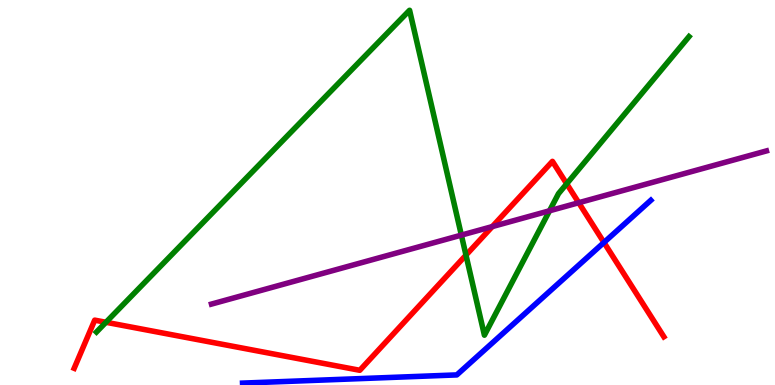[{'lines': ['blue', 'red'], 'intersections': [{'x': 7.79, 'y': 3.7}]}, {'lines': ['green', 'red'], 'intersections': [{'x': 1.37, 'y': 1.63}, {'x': 6.01, 'y': 3.37}, {'x': 7.31, 'y': 5.23}]}, {'lines': ['purple', 'red'], 'intersections': [{'x': 6.35, 'y': 4.11}, {'x': 7.47, 'y': 4.73}]}, {'lines': ['blue', 'green'], 'intersections': []}, {'lines': ['blue', 'purple'], 'intersections': []}, {'lines': ['green', 'purple'], 'intersections': [{'x': 5.95, 'y': 3.89}, {'x': 7.09, 'y': 4.53}]}]